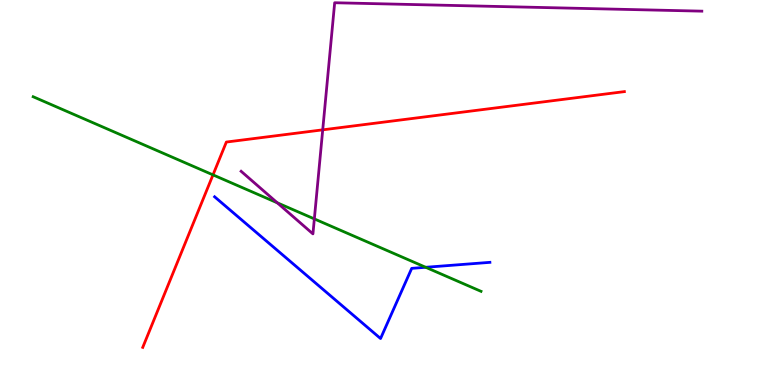[{'lines': ['blue', 'red'], 'intersections': []}, {'lines': ['green', 'red'], 'intersections': [{'x': 2.75, 'y': 5.46}]}, {'lines': ['purple', 'red'], 'intersections': [{'x': 4.16, 'y': 6.63}]}, {'lines': ['blue', 'green'], 'intersections': [{'x': 5.49, 'y': 3.06}]}, {'lines': ['blue', 'purple'], 'intersections': []}, {'lines': ['green', 'purple'], 'intersections': [{'x': 3.58, 'y': 4.73}, {'x': 4.06, 'y': 4.31}]}]